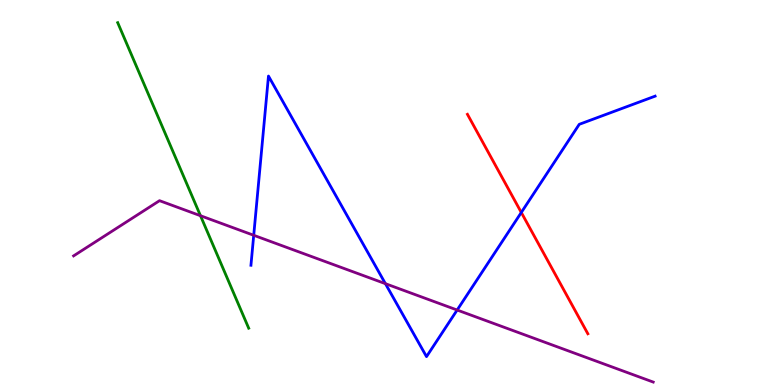[{'lines': ['blue', 'red'], 'intersections': [{'x': 6.73, 'y': 4.48}]}, {'lines': ['green', 'red'], 'intersections': []}, {'lines': ['purple', 'red'], 'intersections': []}, {'lines': ['blue', 'green'], 'intersections': []}, {'lines': ['blue', 'purple'], 'intersections': [{'x': 3.27, 'y': 3.89}, {'x': 4.97, 'y': 2.63}, {'x': 5.9, 'y': 1.95}]}, {'lines': ['green', 'purple'], 'intersections': [{'x': 2.59, 'y': 4.4}]}]